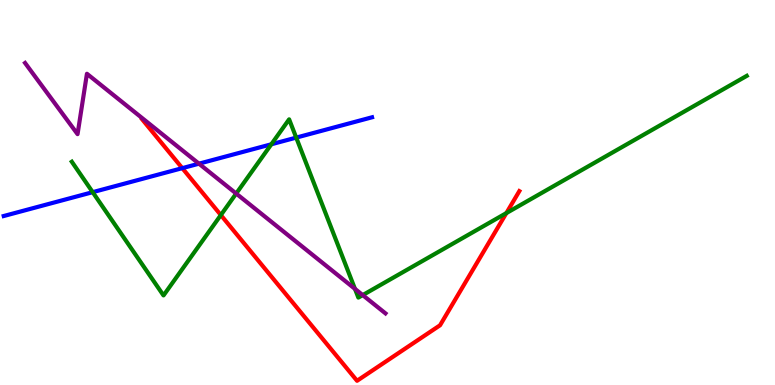[{'lines': ['blue', 'red'], 'intersections': [{'x': 2.35, 'y': 5.63}]}, {'lines': ['green', 'red'], 'intersections': [{'x': 2.85, 'y': 4.41}, {'x': 6.53, 'y': 4.47}]}, {'lines': ['purple', 'red'], 'intersections': []}, {'lines': ['blue', 'green'], 'intersections': [{'x': 1.2, 'y': 5.01}, {'x': 3.5, 'y': 6.25}, {'x': 3.82, 'y': 6.43}]}, {'lines': ['blue', 'purple'], 'intersections': [{'x': 2.57, 'y': 5.75}]}, {'lines': ['green', 'purple'], 'intersections': [{'x': 3.05, 'y': 4.97}, {'x': 4.58, 'y': 2.5}, {'x': 4.68, 'y': 2.34}]}]